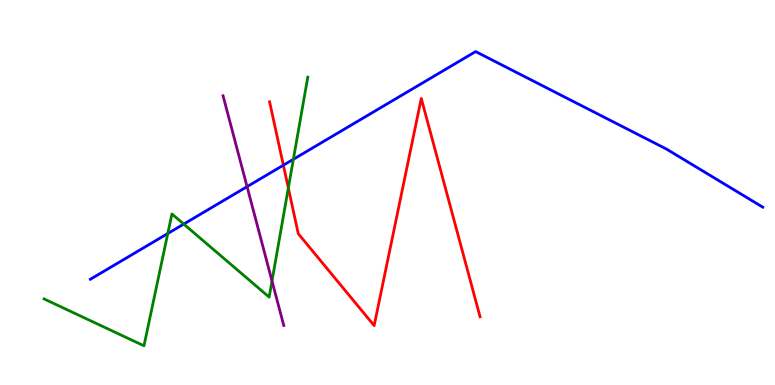[{'lines': ['blue', 'red'], 'intersections': [{'x': 3.66, 'y': 5.71}]}, {'lines': ['green', 'red'], 'intersections': [{'x': 3.72, 'y': 5.12}]}, {'lines': ['purple', 'red'], 'intersections': []}, {'lines': ['blue', 'green'], 'intersections': [{'x': 2.16, 'y': 3.93}, {'x': 2.37, 'y': 4.18}, {'x': 3.79, 'y': 5.86}]}, {'lines': ['blue', 'purple'], 'intersections': [{'x': 3.19, 'y': 5.15}]}, {'lines': ['green', 'purple'], 'intersections': [{'x': 3.51, 'y': 2.7}]}]